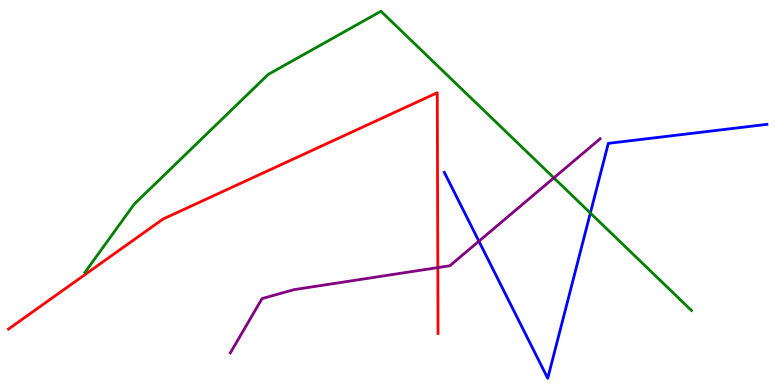[{'lines': ['blue', 'red'], 'intersections': []}, {'lines': ['green', 'red'], 'intersections': []}, {'lines': ['purple', 'red'], 'intersections': [{'x': 5.65, 'y': 3.05}]}, {'lines': ['blue', 'green'], 'intersections': [{'x': 7.62, 'y': 4.47}]}, {'lines': ['blue', 'purple'], 'intersections': [{'x': 6.18, 'y': 3.73}]}, {'lines': ['green', 'purple'], 'intersections': [{'x': 7.15, 'y': 5.38}]}]